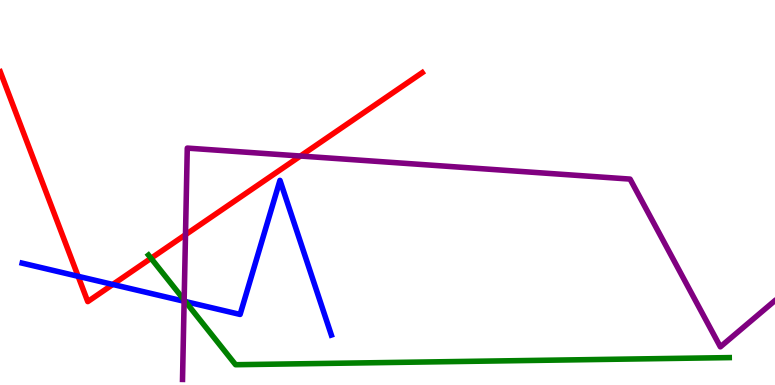[{'lines': ['blue', 'red'], 'intersections': [{'x': 1.01, 'y': 2.82}, {'x': 1.46, 'y': 2.61}]}, {'lines': ['green', 'red'], 'intersections': [{'x': 1.95, 'y': 3.29}]}, {'lines': ['purple', 'red'], 'intersections': [{'x': 2.39, 'y': 3.9}, {'x': 3.88, 'y': 5.95}]}, {'lines': ['blue', 'green'], 'intersections': [{'x': 2.39, 'y': 2.17}]}, {'lines': ['blue', 'purple'], 'intersections': [{'x': 2.38, 'y': 2.18}]}, {'lines': ['green', 'purple'], 'intersections': [{'x': 2.38, 'y': 2.21}]}]